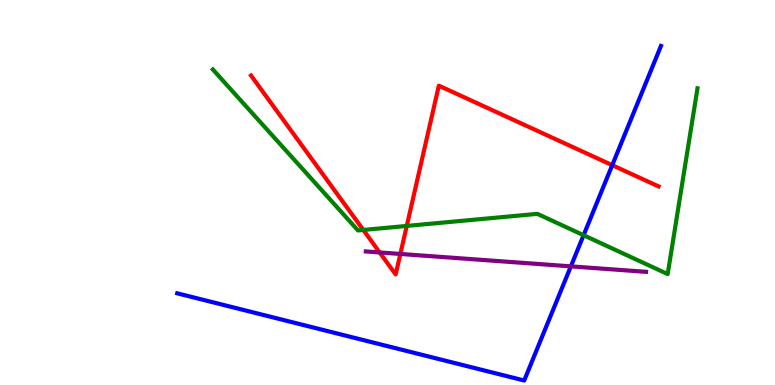[{'lines': ['blue', 'red'], 'intersections': [{'x': 7.9, 'y': 5.71}]}, {'lines': ['green', 'red'], 'intersections': [{'x': 4.69, 'y': 4.03}, {'x': 5.25, 'y': 4.13}]}, {'lines': ['purple', 'red'], 'intersections': [{'x': 4.9, 'y': 3.44}, {'x': 5.17, 'y': 3.4}]}, {'lines': ['blue', 'green'], 'intersections': [{'x': 7.53, 'y': 3.89}]}, {'lines': ['blue', 'purple'], 'intersections': [{'x': 7.37, 'y': 3.08}]}, {'lines': ['green', 'purple'], 'intersections': []}]